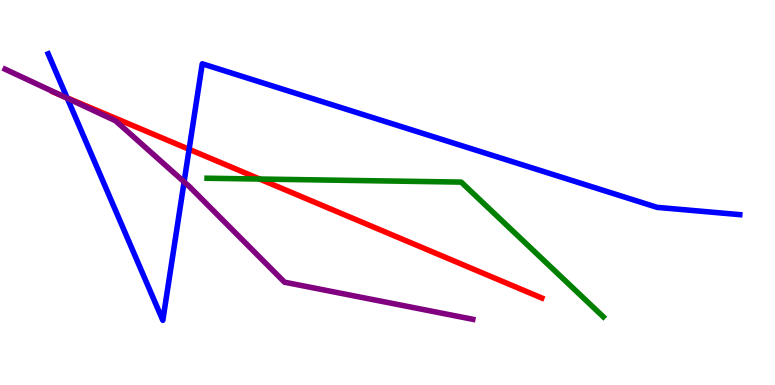[{'lines': ['blue', 'red'], 'intersections': [{'x': 0.866, 'y': 7.46}, {'x': 2.44, 'y': 6.12}]}, {'lines': ['green', 'red'], 'intersections': [{'x': 3.35, 'y': 5.35}]}, {'lines': ['purple', 'red'], 'intersections': [{'x': 0.787, 'y': 7.52}]}, {'lines': ['blue', 'green'], 'intersections': []}, {'lines': ['blue', 'purple'], 'intersections': [{'x': 0.868, 'y': 7.45}, {'x': 2.38, 'y': 5.28}]}, {'lines': ['green', 'purple'], 'intersections': []}]